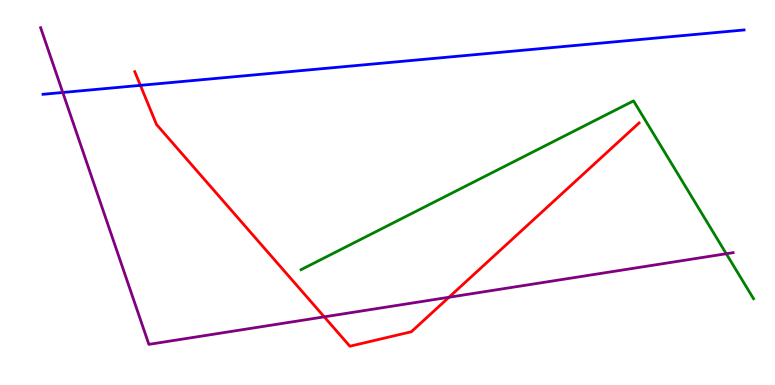[{'lines': ['blue', 'red'], 'intersections': [{'x': 1.81, 'y': 7.78}]}, {'lines': ['green', 'red'], 'intersections': []}, {'lines': ['purple', 'red'], 'intersections': [{'x': 4.18, 'y': 1.77}, {'x': 5.79, 'y': 2.28}]}, {'lines': ['blue', 'green'], 'intersections': []}, {'lines': ['blue', 'purple'], 'intersections': [{'x': 0.81, 'y': 7.6}]}, {'lines': ['green', 'purple'], 'intersections': [{'x': 9.37, 'y': 3.41}]}]